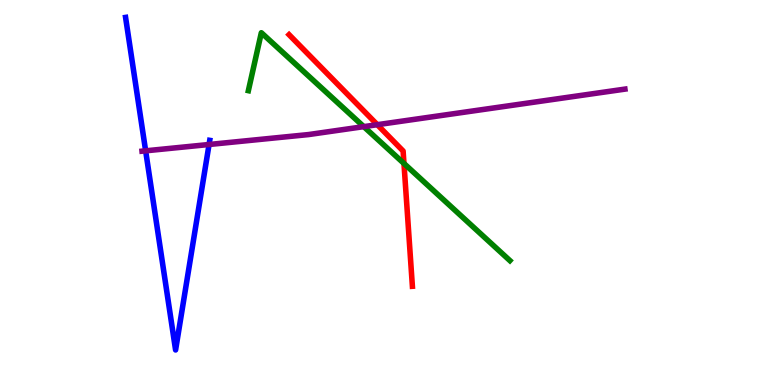[{'lines': ['blue', 'red'], 'intersections': []}, {'lines': ['green', 'red'], 'intersections': [{'x': 5.21, 'y': 5.75}]}, {'lines': ['purple', 'red'], 'intersections': [{'x': 4.87, 'y': 6.76}]}, {'lines': ['blue', 'green'], 'intersections': []}, {'lines': ['blue', 'purple'], 'intersections': [{'x': 1.88, 'y': 6.08}, {'x': 2.7, 'y': 6.25}]}, {'lines': ['green', 'purple'], 'intersections': [{'x': 4.69, 'y': 6.71}]}]